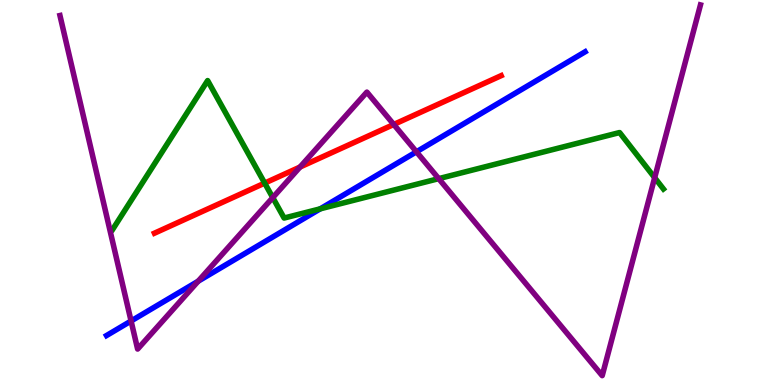[{'lines': ['blue', 'red'], 'intersections': []}, {'lines': ['green', 'red'], 'intersections': [{'x': 3.42, 'y': 5.24}]}, {'lines': ['purple', 'red'], 'intersections': [{'x': 3.87, 'y': 5.66}, {'x': 5.08, 'y': 6.77}]}, {'lines': ['blue', 'green'], 'intersections': [{'x': 4.13, 'y': 4.58}]}, {'lines': ['blue', 'purple'], 'intersections': [{'x': 1.69, 'y': 1.66}, {'x': 2.56, 'y': 2.7}, {'x': 5.37, 'y': 6.06}]}, {'lines': ['green', 'purple'], 'intersections': [{'x': 3.52, 'y': 4.87}, {'x': 5.66, 'y': 5.36}, {'x': 8.45, 'y': 5.38}]}]